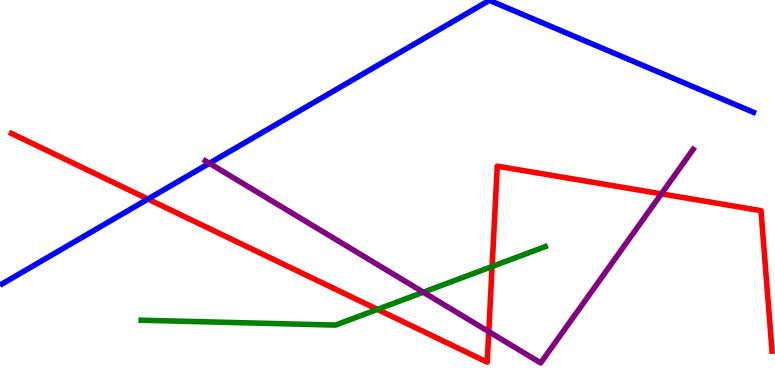[{'lines': ['blue', 'red'], 'intersections': [{'x': 1.91, 'y': 4.83}]}, {'lines': ['green', 'red'], 'intersections': [{'x': 4.87, 'y': 1.96}, {'x': 6.35, 'y': 3.08}]}, {'lines': ['purple', 'red'], 'intersections': [{'x': 6.31, 'y': 1.39}, {'x': 8.53, 'y': 4.96}]}, {'lines': ['blue', 'green'], 'intersections': []}, {'lines': ['blue', 'purple'], 'intersections': [{'x': 2.7, 'y': 5.76}]}, {'lines': ['green', 'purple'], 'intersections': [{'x': 5.46, 'y': 2.41}]}]